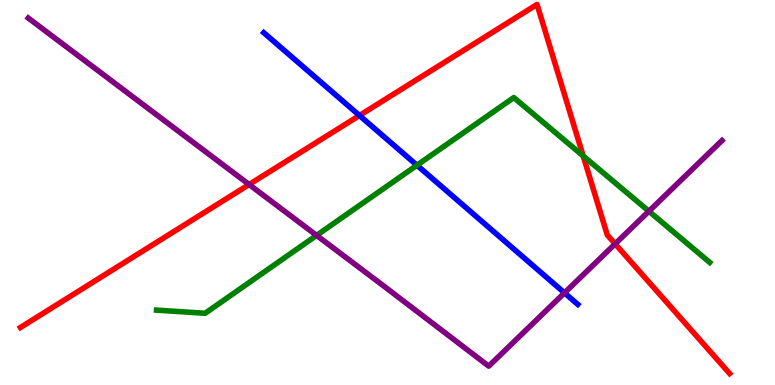[{'lines': ['blue', 'red'], 'intersections': [{'x': 4.64, 'y': 7.0}]}, {'lines': ['green', 'red'], 'intersections': [{'x': 7.53, 'y': 5.95}]}, {'lines': ['purple', 'red'], 'intersections': [{'x': 3.21, 'y': 5.21}, {'x': 7.94, 'y': 3.67}]}, {'lines': ['blue', 'green'], 'intersections': [{'x': 5.38, 'y': 5.71}]}, {'lines': ['blue', 'purple'], 'intersections': [{'x': 7.28, 'y': 2.39}]}, {'lines': ['green', 'purple'], 'intersections': [{'x': 4.09, 'y': 3.89}, {'x': 8.37, 'y': 4.51}]}]